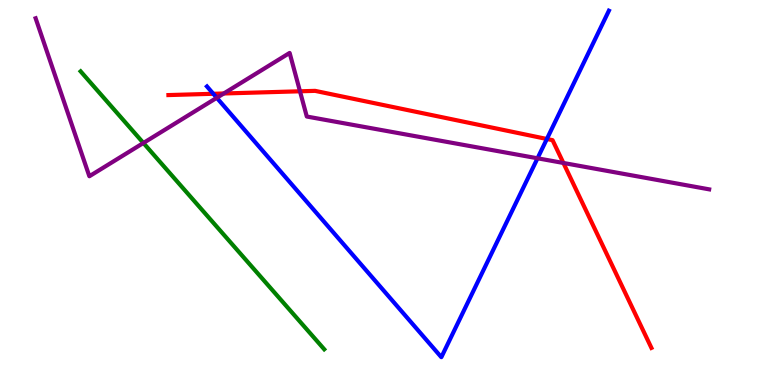[{'lines': ['blue', 'red'], 'intersections': [{'x': 2.75, 'y': 7.56}, {'x': 7.06, 'y': 6.39}]}, {'lines': ['green', 'red'], 'intersections': []}, {'lines': ['purple', 'red'], 'intersections': [{'x': 2.89, 'y': 7.57}, {'x': 3.87, 'y': 7.63}, {'x': 7.27, 'y': 5.77}]}, {'lines': ['blue', 'green'], 'intersections': []}, {'lines': ['blue', 'purple'], 'intersections': [{'x': 2.8, 'y': 7.46}, {'x': 6.94, 'y': 5.89}]}, {'lines': ['green', 'purple'], 'intersections': [{'x': 1.85, 'y': 6.29}]}]